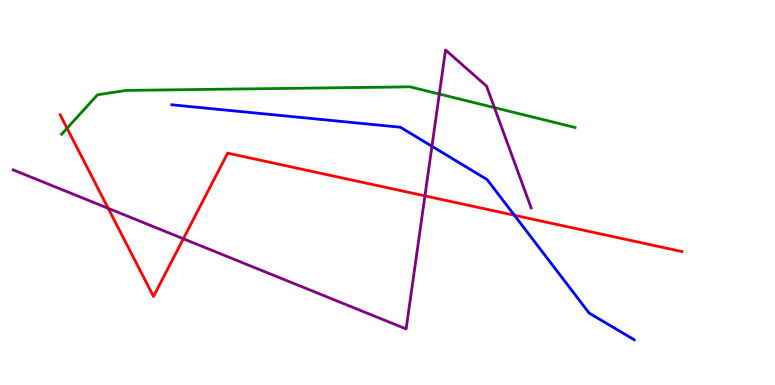[{'lines': ['blue', 'red'], 'intersections': [{'x': 6.64, 'y': 4.41}]}, {'lines': ['green', 'red'], 'intersections': [{'x': 0.866, 'y': 6.67}]}, {'lines': ['purple', 'red'], 'intersections': [{'x': 1.4, 'y': 4.59}, {'x': 2.37, 'y': 3.8}, {'x': 5.48, 'y': 4.91}]}, {'lines': ['blue', 'green'], 'intersections': []}, {'lines': ['blue', 'purple'], 'intersections': [{'x': 5.57, 'y': 6.2}]}, {'lines': ['green', 'purple'], 'intersections': [{'x': 5.67, 'y': 7.56}, {'x': 6.38, 'y': 7.2}]}]